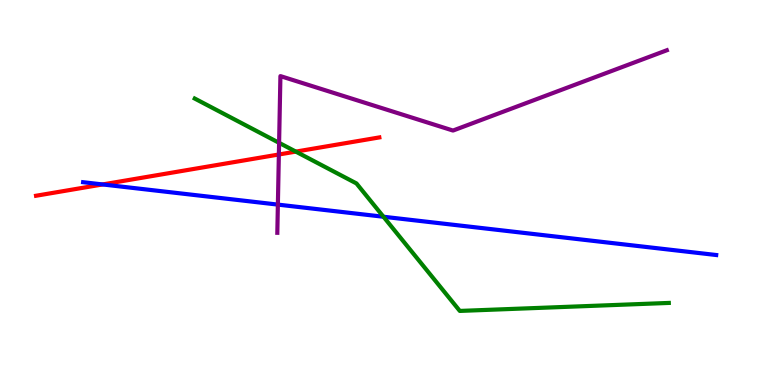[{'lines': ['blue', 'red'], 'intersections': [{'x': 1.32, 'y': 5.21}]}, {'lines': ['green', 'red'], 'intersections': [{'x': 3.82, 'y': 6.06}]}, {'lines': ['purple', 'red'], 'intersections': [{'x': 3.6, 'y': 5.99}]}, {'lines': ['blue', 'green'], 'intersections': [{'x': 4.95, 'y': 4.37}]}, {'lines': ['blue', 'purple'], 'intersections': [{'x': 3.59, 'y': 4.69}]}, {'lines': ['green', 'purple'], 'intersections': [{'x': 3.6, 'y': 6.29}]}]